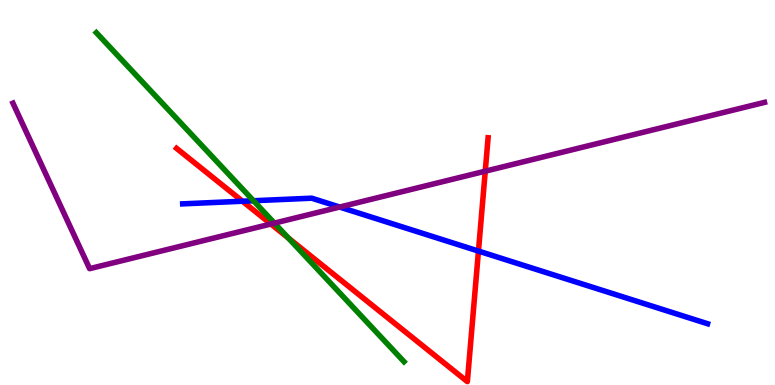[{'lines': ['blue', 'red'], 'intersections': [{'x': 3.13, 'y': 4.77}, {'x': 6.17, 'y': 3.48}]}, {'lines': ['green', 'red'], 'intersections': [{'x': 3.72, 'y': 3.82}]}, {'lines': ['purple', 'red'], 'intersections': [{'x': 3.5, 'y': 4.18}, {'x': 6.26, 'y': 5.55}]}, {'lines': ['blue', 'green'], 'intersections': [{'x': 3.27, 'y': 4.79}]}, {'lines': ['blue', 'purple'], 'intersections': [{'x': 4.38, 'y': 4.62}]}, {'lines': ['green', 'purple'], 'intersections': [{'x': 3.54, 'y': 4.2}]}]